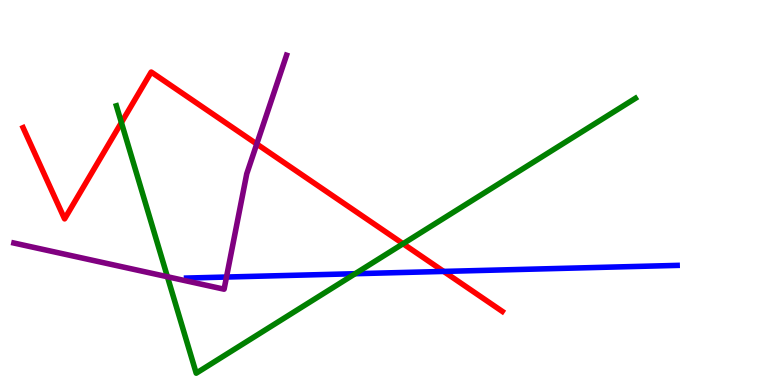[{'lines': ['blue', 'red'], 'intersections': [{'x': 5.73, 'y': 2.95}]}, {'lines': ['green', 'red'], 'intersections': [{'x': 1.57, 'y': 6.82}, {'x': 5.2, 'y': 3.67}]}, {'lines': ['purple', 'red'], 'intersections': [{'x': 3.31, 'y': 6.26}]}, {'lines': ['blue', 'green'], 'intersections': [{'x': 4.58, 'y': 2.89}]}, {'lines': ['blue', 'purple'], 'intersections': [{'x': 2.92, 'y': 2.8}]}, {'lines': ['green', 'purple'], 'intersections': [{'x': 2.16, 'y': 2.81}]}]